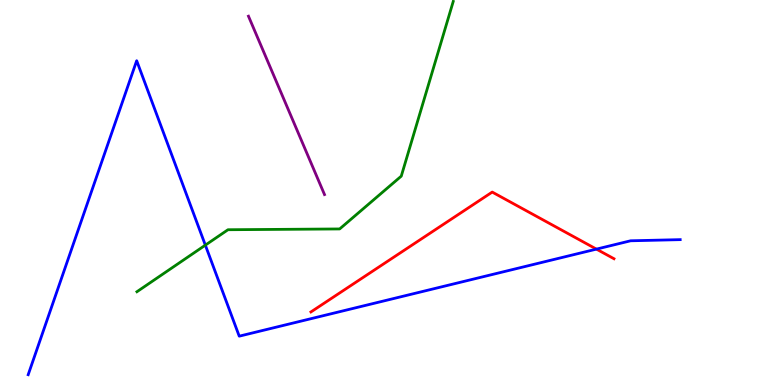[{'lines': ['blue', 'red'], 'intersections': [{'x': 7.7, 'y': 3.53}]}, {'lines': ['green', 'red'], 'intersections': []}, {'lines': ['purple', 'red'], 'intersections': []}, {'lines': ['blue', 'green'], 'intersections': [{'x': 2.65, 'y': 3.63}]}, {'lines': ['blue', 'purple'], 'intersections': []}, {'lines': ['green', 'purple'], 'intersections': []}]